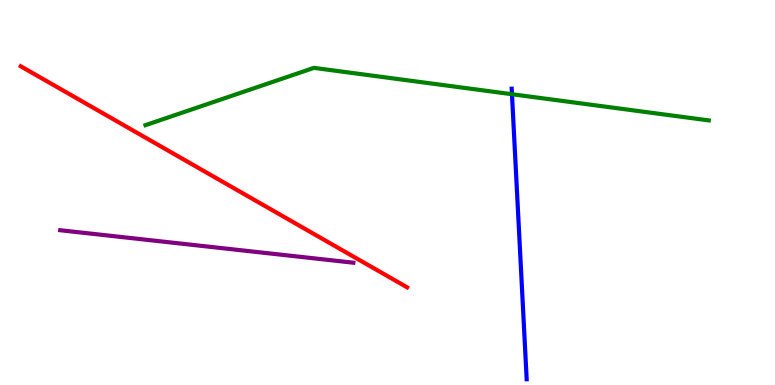[{'lines': ['blue', 'red'], 'intersections': []}, {'lines': ['green', 'red'], 'intersections': []}, {'lines': ['purple', 'red'], 'intersections': []}, {'lines': ['blue', 'green'], 'intersections': [{'x': 6.61, 'y': 7.55}]}, {'lines': ['blue', 'purple'], 'intersections': []}, {'lines': ['green', 'purple'], 'intersections': []}]